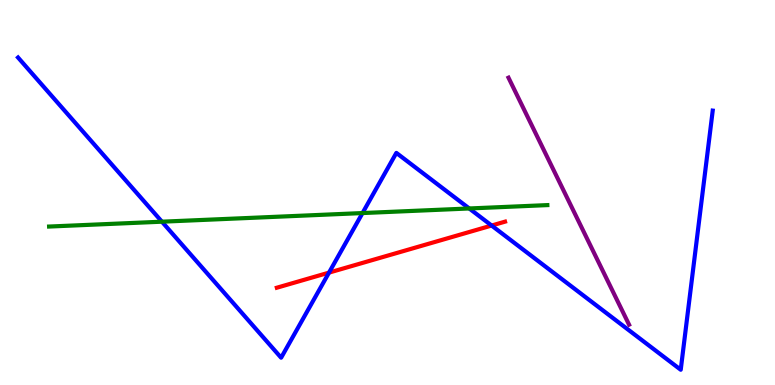[{'lines': ['blue', 'red'], 'intersections': [{'x': 4.25, 'y': 2.92}, {'x': 6.34, 'y': 4.14}]}, {'lines': ['green', 'red'], 'intersections': []}, {'lines': ['purple', 'red'], 'intersections': []}, {'lines': ['blue', 'green'], 'intersections': [{'x': 2.09, 'y': 4.24}, {'x': 4.68, 'y': 4.47}, {'x': 6.05, 'y': 4.59}]}, {'lines': ['blue', 'purple'], 'intersections': []}, {'lines': ['green', 'purple'], 'intersections': []}]